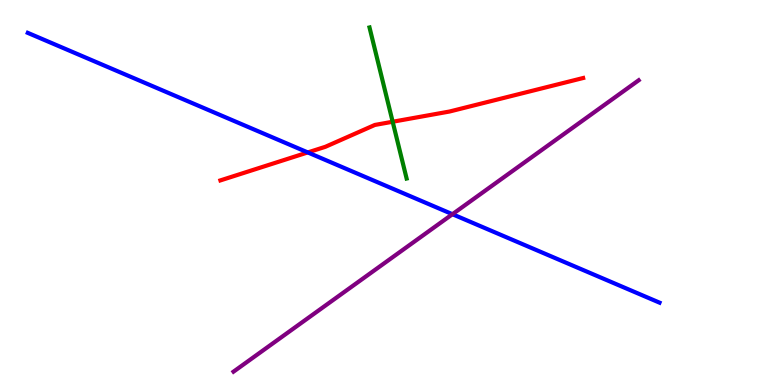[{'lines': ['blue', 'red'], 'intersections': [{'x': 3.97, 'y': 6.04}]}, {'lines': ['green', 'red'], 'intersections': [{'x': 5.07, 'y': 6.84}]}, {'lines': ['purple', 'red'], 'intersections': []}, {'lines': ['blue', 'green'], 'intersections': []}, {'lines': ['blue', 'purple'], 'intersections': [{'x': 5.84, 'y': 4.44}]}, {'lines': ['green', 'purple'], 'intersections': []}]